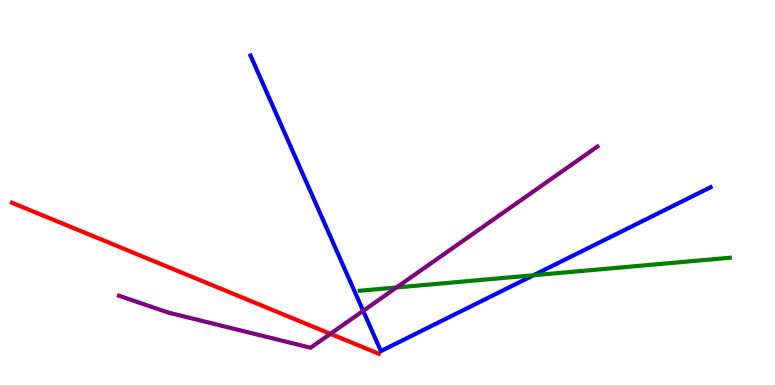[{'lines': ['blue', 'red'], 'intersections': []}, {'lines': ['green', 'red'], 'intersections': []}, {'lines': ['purple', 'red'], 'intersections': [{'x': 4.26, 'y': 1.33}]}, {'lines': ['blue', 'green'], 'intersections': [{'x': 6.88, 'y': 2.85}]}, {'lines': ['blue', 'purple'], 'intersections': [{'x': 4.69, 'y': 1.93}]}, {'lines': ['green', 'purple'], 'intersections': [{'x': 5.12, 'y': 2.53}]}]